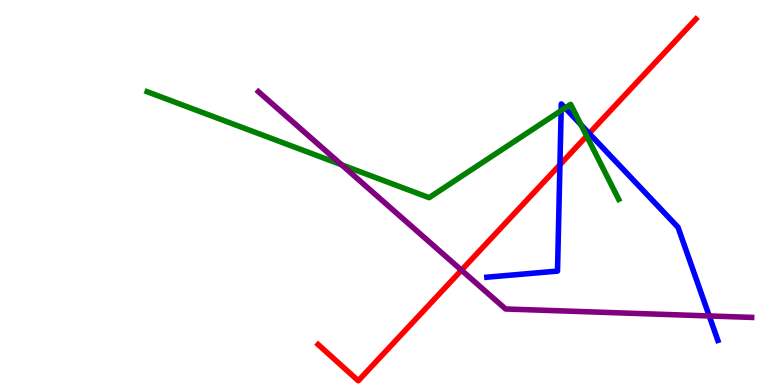[{'lines': ['blue', 'red'], 'intersections': [{'x': 7.22, 'y': 5.72}, {'x': 7.6, 'y': 6.54}]}, {'lines': ['green', 'red'], 'intersections': [{'x': 7.57, 'y': 6.47}]}, {'lines': ['purple', 'red'], 'intersections': [{'x': 5.95, 'y': 2.98}]}, {'lines': ['blue', 'green'], 'intersections': [{'x': 7.24, 'y': 7.13}, {'x': 7.29, 'y': 7.2}, {'x': 7.5, 'y': 6.76}]}, {'lines': ['blue', 'purple'], 'intersections': [{'x': 9.15, 'y': 1.79}]}, {'lines': ['green', 'purple'], 'intersections': [{'x': 4.41, 'y': 5.72}]}]